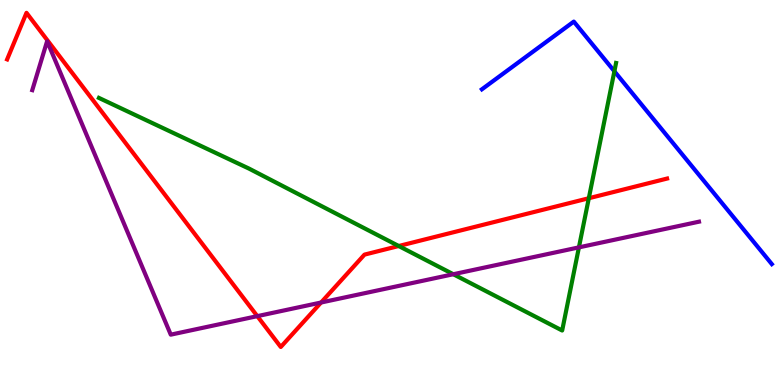[{'lines': ['blue', 'red'], 'intersections': []}, {'lines': ['green', 'red'], 'intersections': [{'x': 5.14, 'y': 3.61}, {'x': 7.6, 'y': 4.85}]}, {'lines': ['purple', 'red'], 'intersections': [{'x': 3.32, 'y': 1.79}, {'x': 4.14, 'y': 2.14}]}, {'lines': ['blue', 'green'], 'intersections': [{'x': 7.93, 'y': 8.15}]}, {'lines': ['blue', 'purple'], 'intersections': []}, {'lines': ['green', 'purple'], 'intersections': [{'x': 5.85, 'y': 2.88}, {'x': 7.47, 'y': 3.57}]}]